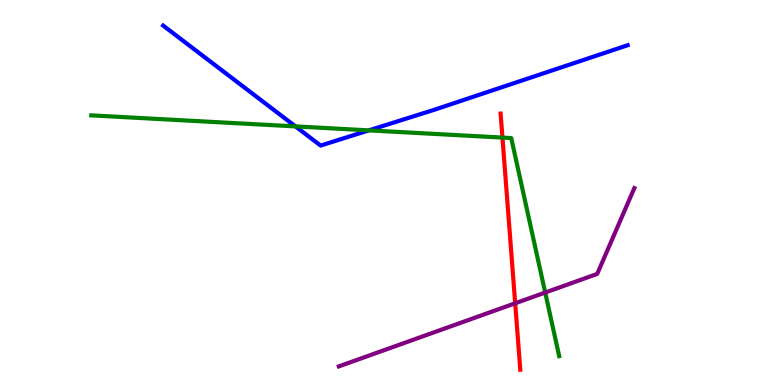[{'lines': ['blue', 'red'], 'intersections': []}, {'lines': ['green', 'red'], 'intersections': [{'x': 6.48, 'y': 6.43}]}, {'lines': ['purple', 'red'], 'intersections': [{'x': 6.65, 'y': 2.12}]}, {'lines': ['blue', 'green'], 'intersections': [{'x': 3.81, 'y': 6.72}, {'x': 4.76, 'y': 6.61}]}, {'lines': ['blue', 'purple'], 'intersections': []}, {'lines': ['green', 'purple'], 'intersections': [{'x': 7.03, 'y': 2.4}]}]